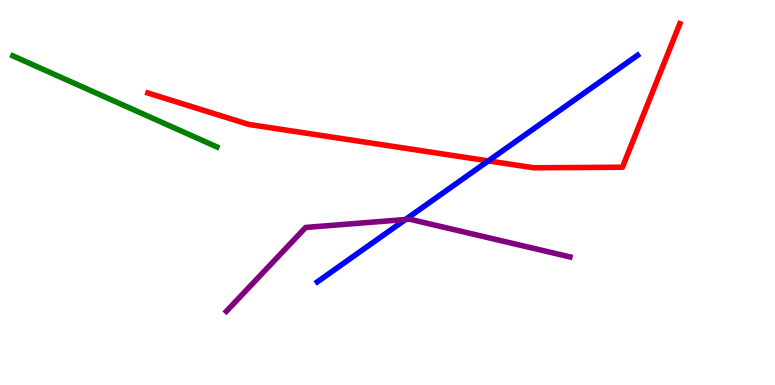[{'lines': ['blue', 'red'], 'intersections': [{'x': 6.3, 'y': 5.82}]}, {'lines': ['green', 'red'], 'intersections': []}, {'lines': ['purple', 'red'], 'intersections': []}, {'lines': ['blue', 'green'], 'intersections': []}, {'lines': ['blue', 'purple'], 'intersections': [{'x': 5.23, 'y': 4.3}]}, {'lines': ['green', 'purple'], 'intersections': []}]